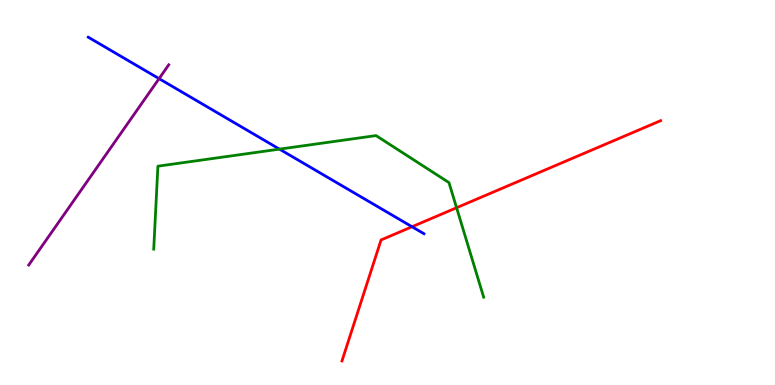[{'lines': ['blue', 'red'], 'intersections': [{'x': 5.32, 'y': 4.11}]}, {'lines': ['green', 'red'], 'intersections': [{'x': 5.89, 'y': 4.6}]}, {'lines': ['purple', 'red'], 'intersections': []}, {'lines': ['blue', 'green'], 'intersections': [{'x': 3.61, 'y': 6.13}]}, {'lines': ['blue', 'purple'], 'intersections': [{'x': 2.05, 'y': 7.96}]}, {'lines': ['green', 'purple'], 'intersections': []}]